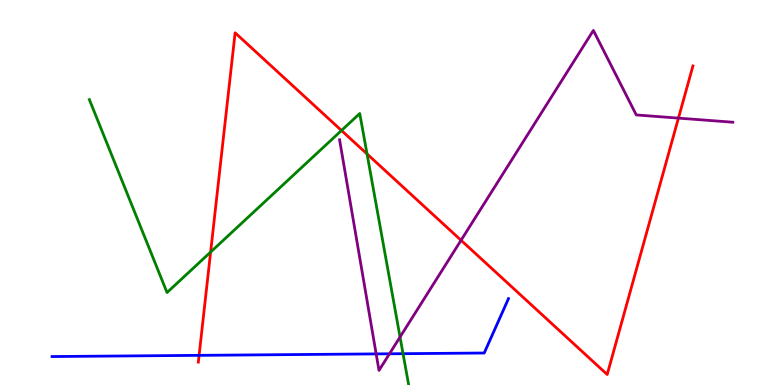[{'lines': ['blue', 'red'], 'intersections': [{'x': 2.57, 'y': 0.77}]}, {'lines': ['green', 'red'], 'intersections': [{'x': 2.72, 'y': 3.45}, {'x': 4.41, 'y': 6.61}, {'x': 4.74, 'y': 6.0}]}, {'lines': ['purple', 'red'], 'intersections': [{'x': 5.95, 'y': 3.76}, {'x': 8.75, 'y': 6.93}]}, {'lines': ['blue', 'green'], 'intersections': [{'x': 5.2, 'y': 0.813}]}, {'lines': ['blue', 'purple'], 'intersections': [{'x': 4.85, 'y': 0.808}, {'x': 5.03, 'y': 0.811}]}, {'lines': ['green', 'purple'], 'intersections': [{'x': 5.16, 'y': 1.25}]}]